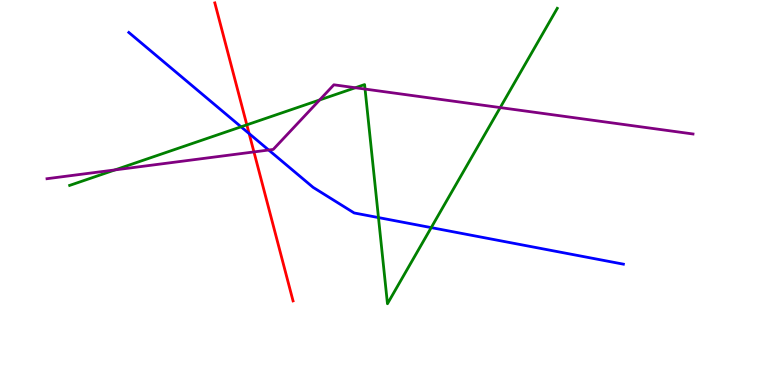[{'lines': ['blue', 'red'], 'intersections': [{'x': 3.21, 'y': 6.53}]}, {'lines': ['green', 'red'], 'intersections': [{'x': 3.18, 'y': 6.76}]}, {'lines': ['purple', 'red'], 'intersections': [{'x': 3.28, 'y': 6.05}]}, {'lines': ['blue', 'green'], 'intersections': [{'x': 3.11, 'y': 6.71}, {'x': 4.88, 'y': 4.35}, {'x': 5.56, 'y': 4.09}]}, {'lines': ['blue', 'purple'], 'intersections': [{'x': 3.47, 'y': 6.1}]}, {'lines': ['green', 'purple'], 'intersections': [{'x': 1.48, 'y': 5.59}, {'x': 4.12, 'y': 7.4}, {'x': 4.59, 'y': 7.72}, {'x': 4.71, 'y': 7.69}, {'x': 6.45, 'y': 7.21}]}]